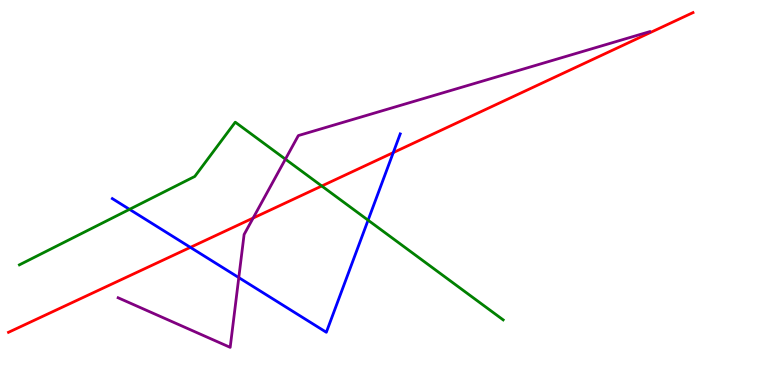[{'lines': ['blue', 'red'], 'intersections': [{'x': 2.46, 'y': 3.58}, {'x': 5.07, 'y': 6.04}]}, {'lines': ['green', 'red'], 'intersections': [{'x': 4.15, 'y': 5.17}]}, {'lines': ['purple', 'red'], 'intersections': [{'x': 3.27, 'y': 4.34}]}, {'lines': ['blue', 'green'], 'intersections': [{'x': 1.67, 'y': 4.56}, {'x': 4.75, 'y': 4.28}]}, {'lines': ['blue', 'purple'], 'intersections': [{'x': 3.08, 'y': 2.79}]}, {'lines': ['green', 'purple'], 'intersections': [{'x': 3.68, 'y': 5.87}]}]